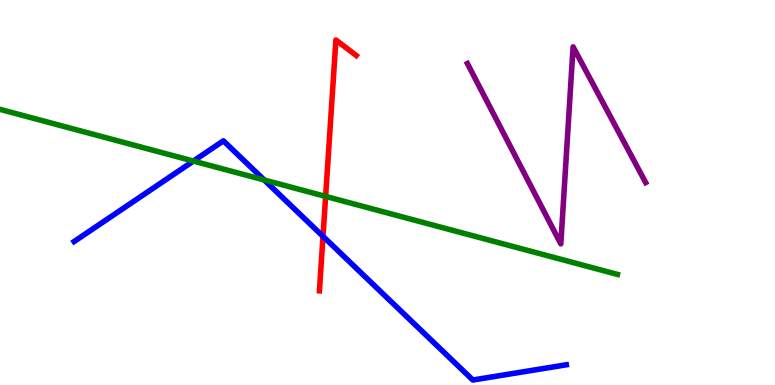[{'lines': ['blue', 'red'], 'intersections': [{'x': 4.17, 'y': 3.86}]}, {'lines': ['green', 'red'], 'intersections': [{'x': 4.2, 'y': 4.9}]}, {'lines': ['purple', 'red'], 'intersections': []}, {'lines': ['blue', 'green'], 'intersections': [{'x': 2.5, 'y': 5.82}, {'x': 3.41, 'y': 5.32}]}, {'lines': ['blue', 'purple'], 'intersections': []}, {'lines': ['green', 'purple'], 'intersections': []}]